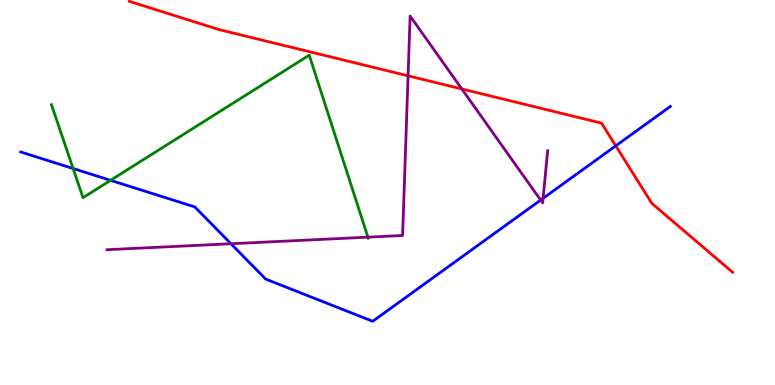[{'lines': ['blue', 'red'], 'intersections': [{'x': 7.95, 'y': 6.21}]}, {'lines': ['green', 'red'], 'intersections': []}, {'lines': ['purple', 'red'], 'intersections': [{'x': 5.27, 'y': 8.03}, {'x': 5.96, 'y': 7.69}]}, {'lines': ['blue', 'green'], 'intersections': [{'x': 0.943, 'y': 5.62}, {'x': 1.43, 'y': 5.32}]}, {'lines': ['blue', 'purple'], 'intersections': [{'x': 2.98, 'y': 3.67}, {'x': 6.98, 'y': 4.8}, {'x': 7.01, 'y': 4.85}]}, {'lines': ['green', 'purple'], 'intersections': [{'x': 4.75, 'y': 3.84}]}]